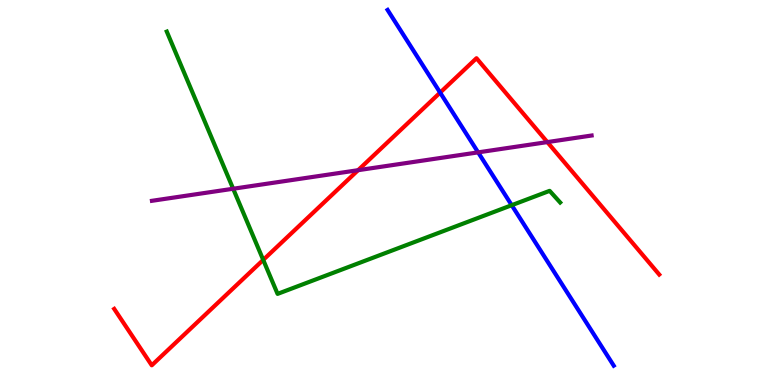[{'lines': ['blue', 'red'], 'intersections': [{'x': 5.68, 'y': 7.59}]}, {'lines': ['green', 'red'], 'intersections': [{'x': 3.4, 'y': 3.25}]}, {'lines': ['purple', 'red'], 'intersections': [{'x': 4.62, 'y': 5.58}, {'x': 7.06, 'y': 6.31}]}, {'lines': ['blue', 'green'], 'intersections': [{'x': 6.6, 'y': 4.67}]}, {'lines': ['blue', 'purple'], 'intersections': [{'x': 6.17, 'y': 6.04}]}, {'lines': ['green', 'purple'], 'intersections': [{'x': 3.01, 'y': 5.1}]}]